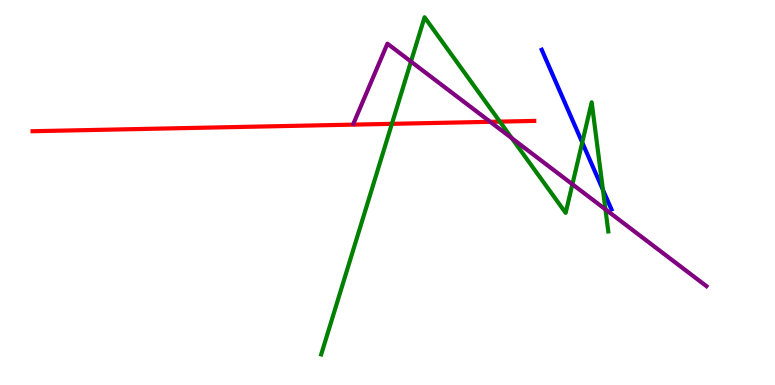[{'lines': ['blue', 'red'], 'intersections': []}, {'lines': ['green', 'red'], 'intersections': [{'x': 5.06, 'y': 6.78}, {'x': 6.45, 'y': 6.84}]}, {'lines': ['purple', 'red'], 'intersections': [{'x': 6.33, 'y': 6.84}]}, {'lines': ['blue', 'green'], 'intersections': [{'x': 7.51, 'y': 6.3}, {'x': 7.78, 'y': 5.07}]}, {'lines': ['blue', 'purple'], 'intersections': []}, {'lines': ['green', 'purple'], 'intersections': [{'x': 5.3, 'y': 8.4}, {'x': 6.6, 'y': 6.41}, {'x': 7.39, 'y': 5.21}, {'x': 7.81, 'y': 4.56}]}]